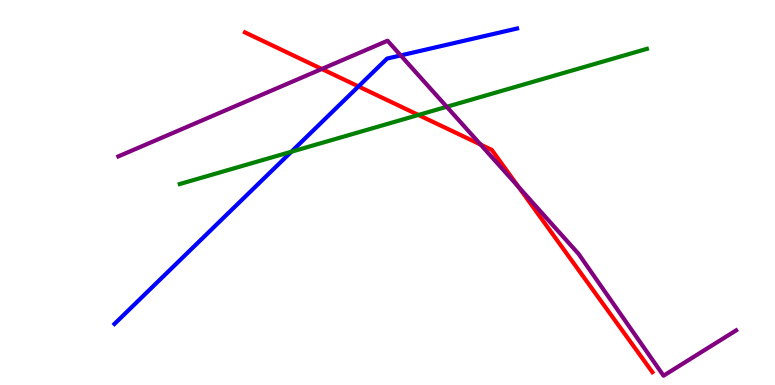[{'lines': ['blue', 'red'], 'intersections': [{'x': 4.63, 'y': 7.76}]}, {'lines': ['green', 'red'], 'intersections': [{'x': 5.4, 'y': 7.01}]}, {'lines': ['purple', 'red'], 'intersections': [{'x': 4.15, 'y': 8.21}, {'x': 6.2, 'y': 6.25}, {'x': 6.69, 'y': 5.15}]}, {'lines': ['blue', 'green'], 'intersections': [{'x': 3.76, 'y': 6.06}]}, {'lines': ['blue', 'purple'], 'intersections': [{'x': 5.17, 'y': 8.56}]}, {'lines': ['green', 'purple'], 'intersections': [{'x': 5.76, 'y': 7.23}]}]